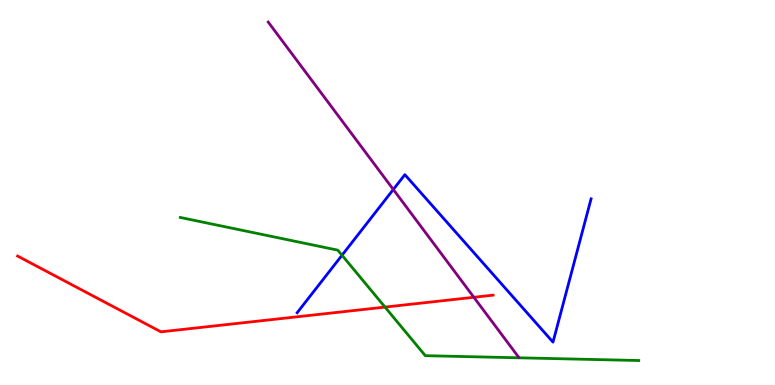[{'lines': ['blue', 'red'], 'intersections': []}, {'lines': ['green', 'red'], 'intersections': [{'x': 4.97, 'y': 2.02}]}, {'lines': ['purple', 'red'], 'intersections': [{'x': 6.11, 'y': 2.28}]}, {'lines': ['blue', 'green'], 'intersections': [{'x': 4.41, 'y': 3.37}]}, {'lines': ['blue', 'purple'], 'intersections': [{'x': 5.07, 'y': 5.08}]}, {'lines': ['green', 'purple'], 'intersections': []}]